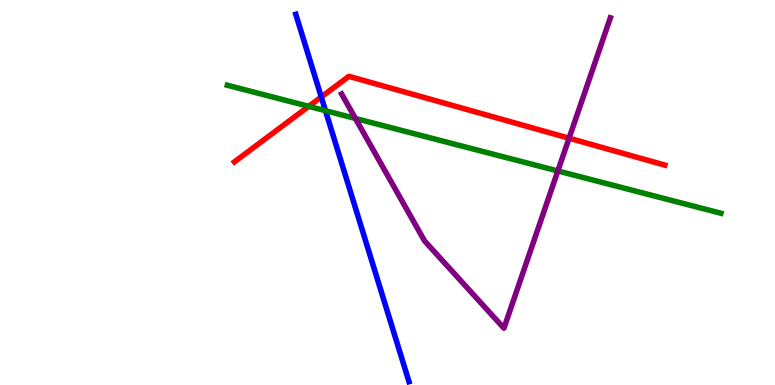[{'lines': ['blue', 'red'], 'intersections': [{'x': 4.15, 'y': 7.48}]}, {'lines': ['green', 'red'], 'intersections': [{'x': 3.98, 'y': 7.24}]}, {'lines': ['purple', 'red'], 'intersections': [{'x': 7.34, 'y': 6.41}]}, {'lines': ['blue', 'green'], 'intersections': [{'x': 4.2, 'y': 7.12}]}, {'lines': ['blue', 'purple'], 'intersections': []}, {'lines': ['green', 'purple'], 'intersections': [{'x': 4.59, 'y': 6.92}, {'x': 7.2, 'y': 5.56}]}]